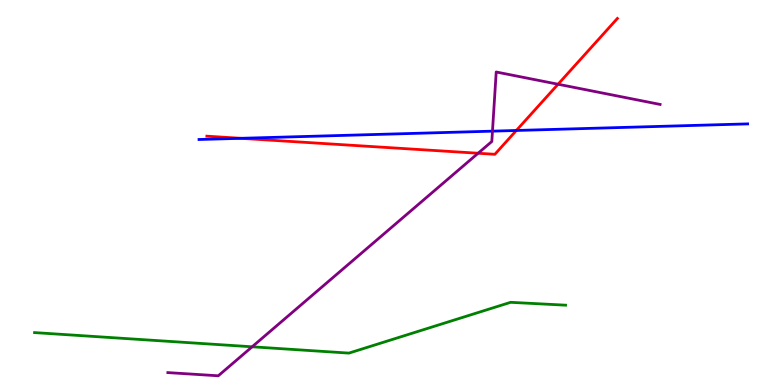[{'lines': ['blue', 'red'], 'intersections': [{'x': 3.11, 'y': 6.41}, {'x': 6.66, 'y': 6.61}]}, {'lines': ['green', 'red'], 'intersections': []}, {'lines': ['purple', 'red'], 'intersections': [{'x': 6.17, 'y': 6.02}, {'x': 7.2, 'y': 7.81}]}, {'lines': ['blue', 'green'], 'intersections': []}, {'lines': ['blue', 'purple'], 'intersections': [{'x': 6.35, 'y': 6.59}]}, {'lines': ['green', 'purple'], 'intersections': [{'x': 3.25, 'y': 0.992}]}]